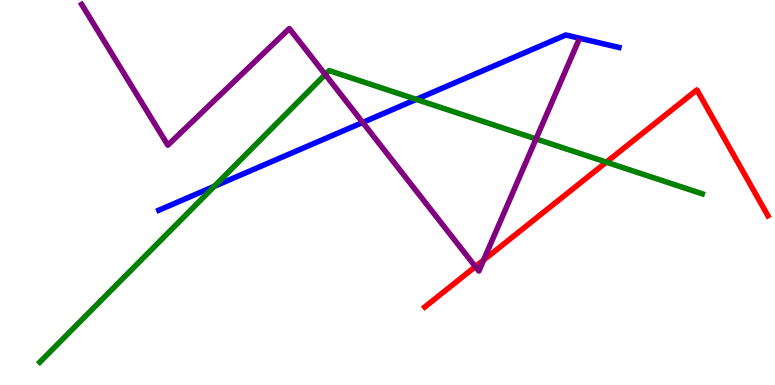[{'lines': ['blue', 'red'], 'intersections': []}, {'lines': ['green', 'red'], 'intersections': [{'x': 7.82, 'y': 5.79}]}, {'lines': ['purple', 'red'], 'intersections': [{'x': 6.13, 'y': 3.07}, {'x': 6.24, 'y': 3.24}]}, {'lines': ['blue', 'green'], 'intersections': [{'x': 2.76, 'y': 5.16}, {'x': 5.37, 'y': 7.42}]}, {'lines': ['blue', 'purple'], 'intersections': [{'x': 4.68, 'y': 6.82}]}, {'lines': ['green', 'purple'], 'intersections': [{'x': 4.2, 'y': 8.06}, {'x': 6.92, 'y': 6.39}]}]